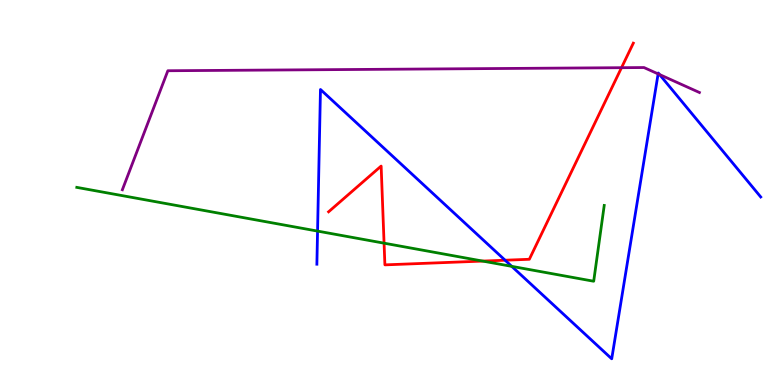[{'lines': ['blue', 'red'], 'intersections': [{'x': 6.52, 'y': 3.24}]}, {'lines': ['green', 'red'], 'intersections': [{'x': 4.96, 'y': 3.68}, {'x': 6.23, 'y': 3.22}]}, {'lines': ['purple', 'red'], 'intersections': [{'x': 8.02, 'y': 8.24}]}, {'lines': ['blue', 'green'], 'intersections': [{'x': 4.1, 'y': 4.0}, {'x': 6.6, 'y': 3.08}]}, {'lines': ['blue', 'purple'], 'intersections': [{'x': 8.49, 'y': 8.08}, {'x': 8.51, 'y': 8.06}]}, {'lines': ['green', 'purple'], 'intersections': []}]